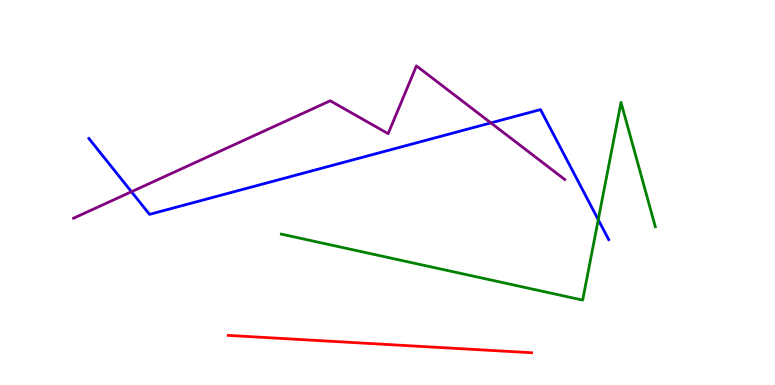[{'lines': ['blue', 'red'], 'intersections': []}, {'lines': ['green', 'red'], 'intersections': []}, {'lines': ['purple', 'red'], 'intersections': []}, {'lines': ['blue', 'green'], 'intersections': [{'x': 7.72, 'y': 4.29}]}, {'lines': ['blue', 'purple'], 'intersections': [{'x': 1.7, 'y': 5.02}, {'x': 6.33, 'y': 6.81}]}, {'lines': ['green', 'purple'], 'intersections': []}]